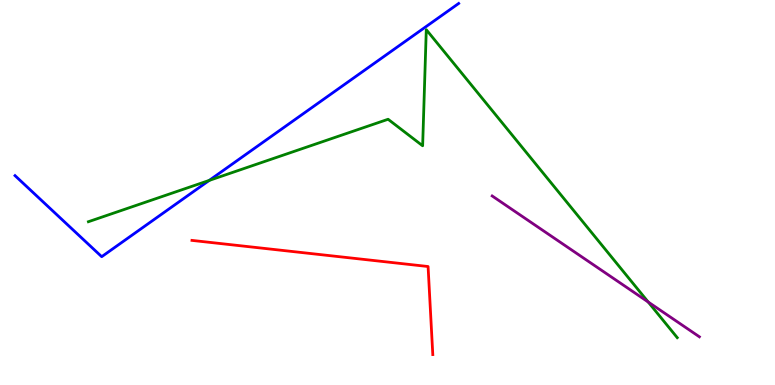[{'lines': ['blue', 'red'], 'intersections': []}, {'lines': ['green', 'red'], 'intersections': []}, {'lines': ['purple', 'red'], 'intersections': []}, {'lines': ['blue', 'green'], 'intersections': [{'x': 2.7, 'y': 5.31}]}, {'lines': ['blue', 'purple'], 'intersections': []}, {'lines': ['green', 'purple'], 'intersections': [{'x': 8.36, 'y': 2.16}]}]